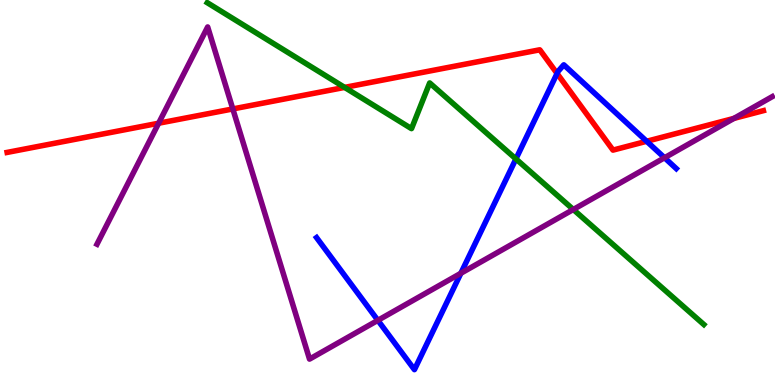[{'lines': ['blue', 'red'], 'intersections': [{'x': 7.19, 'y': 8.09}, {'x': 8.34, 'y': 6.33}]}, {'lines': ['green', 'red'], 'intersections': [{'x': 4.45, 'y': 7.73}]}, {'lines': ['purple', 'red'], 'intersections': [{'x': 2.05, 'y': 6.8}, {'x': 3.0, 'y': 7.17}, {'x': 9.47, 'y': 6.93}]}, {'lines': ['blue', 'green'], 'intersections': [{'x': 6.66, 'y': 5.87}]}, {'lines': ['blue', 'purple'], 'intersections': [{'x': 4.88, 'y': 1.68}, {'x': 5.95, 'y': 2.9}, {'x': 8.57, 'y': 5.9}]}, {'lines': ['green', 'purple'], 'intersections': [{'x': 7.4, 'y': 4.56}]}]